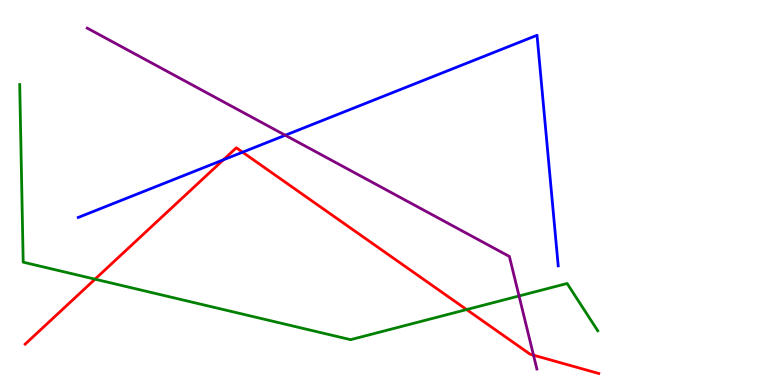[{'lines': ['blue', 'red'], 'intersections': [{'x': 2.88, 'y': 5.85}, {'x': 3.13, 'y': 6.05}]}, {'lines': ['green', 'red'], 'intersections': [{'x': 1.23, 'y': 2.75}, {'x': 6.02, 'y': 1.96}]}, {'lines': ['purple', 'red'], 'intersections': [{'x': 6.88, 'y': 0.775}]}, {'lines': ['blue', 'green'], 'intersections': []}, {'lines': ['blue', 'purple'], 'intersections': [{'x': 3.68, 'y': 6.49}]}, {'lines': ['green', 'purple'], 'intersections': [{'x': 6.7, 'y': 2.31}]}]